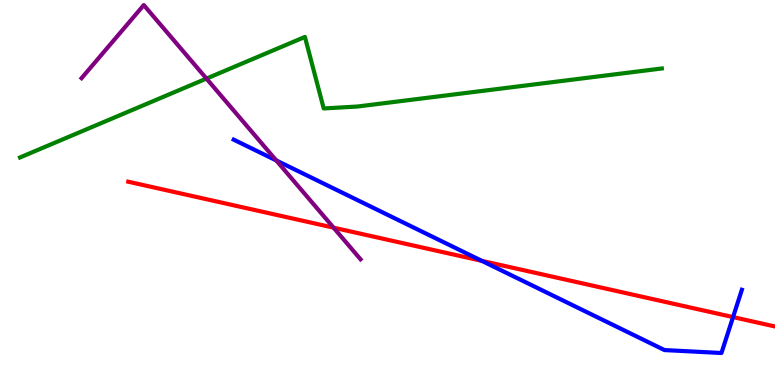[{'lines': ['blue', 'red'], 'intersections': [{'x': 6.22, 'y': 3.22}, {'x': 9.46, 'y': 1.76}]}, {'lines': ['green', 'red'], 'intersections': []}, {'lines': ['purple', 'red'], 'intersections': [{'x': 4.3, 'y': 4.09}]}, {'lines': ['blue', 'green'], 'intersections': []}, {'lines': ['blue', 'purple'], 'intersections': [{'x': 3.56, 'y': 5.83}]}, {'lines': ['green', 'purple'], 'intersections': [{'x': 2.66, 'y': 7.96}]}]